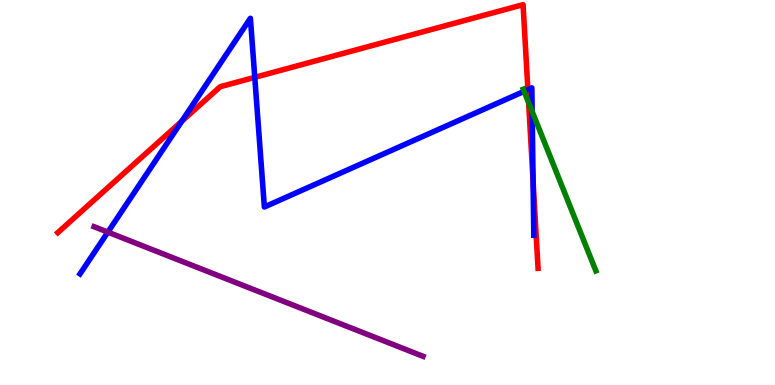[{'lines': ['blue', 'red'], 'intersections': [{'x': 2.35, 'y': 6.85}, {'x': 3.29, 'y': 7.99}, {'x': 6.81, 'y': 7.67}, {'x': 6.88, 'y': 5.3}]}, {'lines': ['green', 'red'], 'intersections': [{'x': 6.82, 'y': 7.33}]}, {'lines': ['purple', 'red'], 'intersections': []}, {'lines': ['blue', 'green'], 'intersections': [{'x': 6.76, 'y': 7.63}, {'x': 6.87, 'y': 7.1}]}, {'lines': ['blue', 'purple'], 'intersections': [{'x': 1.39, 'y': 3.97}]}, {'lines': ['green', 'purple'], 'intersections': []}]